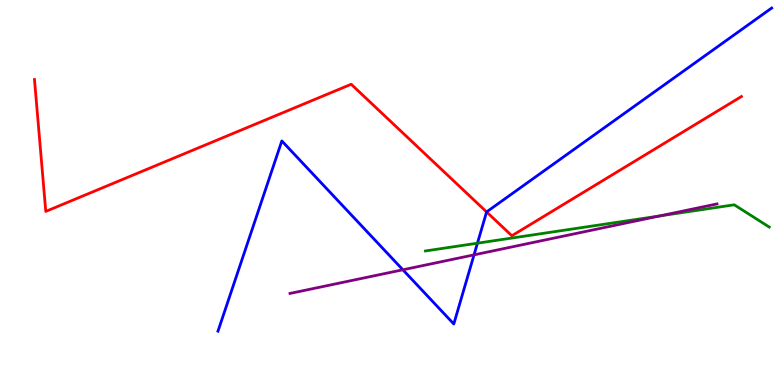[{'lines': ['blue', 'red'], 'intersections': [{'x': 6.28, 'y': 4.5}]}, {'lines': ['green', 'red'], 'intersections': []}, {'lines': ['purple', 'red'], 'intersections': []}, {'lines': ['blue', 'green'], 'intersections': [{'x': 6.16, 'y': 3.68}]}, {'lines': ['blue', 'purple'], 'intersections': [{'x': 5.2, 'y': 2.99}, {'x': 6.12, 'y': 3.38}]}, {'lines': ['green', 'purple'], 'intersections': [{'x': 8.51, 'y': 4.39}]}]